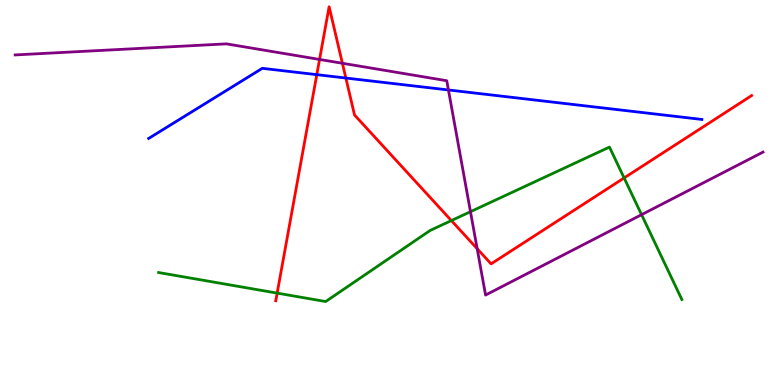[{'lines': ['blue', 'red'], 'intersections': [{'x': 4.09, 'y': 8.06}, {'x': 4.46, 'y': 7.97}]}, {'lines': ['green', 'red'], 'intersections': [{'x': 3.58, 'y': 2.39}, {'x': 5.82, 'y': 4.27}, {'x': 8.05, 'y': 5.38}]}, {'lines': ['purple', 'red'], 'intersections': [{'x': 4.12, 'y': 8.46}, {'x': 4.42, 'y': 8.36}, {'x': 6.16, 'y': 3.54}]}, {'lines': ['blue', 'green'], 'intersections': []}, {'lines': ['blue', 'purple'], 'intersections': [{'x': 5.79, 'y': 7.66}]}, {'lines': ['green', 'purple'], 'intersections': [{'x': 6.07, 'y': 4.5}, {'x': 8.28, 'y': 4.42}]}]